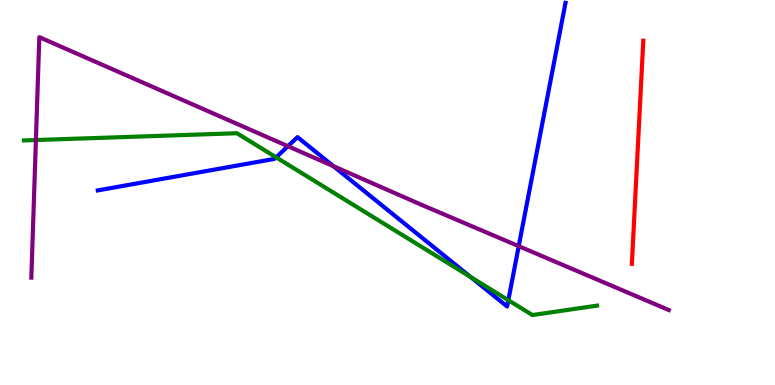[{'lines': ['blue', 'red'], 'intersections': []}, {'lines': ['green', 'red'], 'intersections': []}, {'lines': ['purple', 'red'], 'intersections': []}, {'lines': ['blue', 'green'], 'intersections': [{'x': 3.56, 'y': 5.91}, {'x': 6.07, 'y': 2.8}, {'x': 6.56, 'y': 2.2}]}, {'lines': ['blue', 'purple'], 'intersections': [{'x': 3.72, 'y': 6.2}, {'x': 4.3, 'y': 5.68}, {'x': 6.69, 'y': 3.61}]}, {'lines': ['green', 'purple'], 'intersections': [{'x': 0.463, 'y': 6.36}]}]